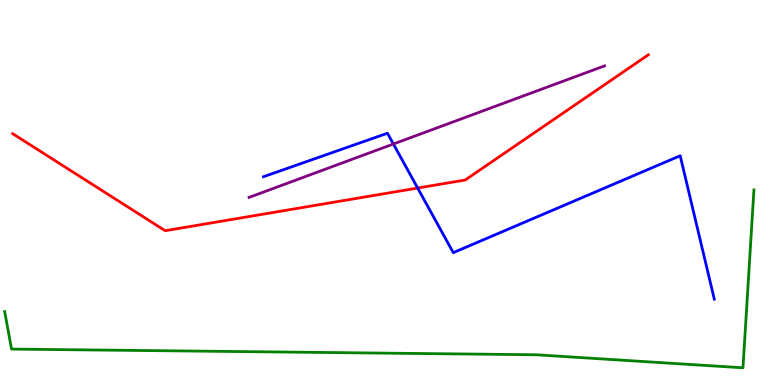[{'lines': ['blue', 'red'], 'intersections': [{'x': 5.39, 'y': 5.12}]}, {'lines': ['green', 'red'], 'intersections': []}, {'lines': ['purple', 'red'], 'intersections': []}, {'lines': ['blue', 'green'], 'intersections': []}, {'lines': ['blue', 'purple'], 'intersections': [{'x': 5.08, 'y': 6.26}]}, {'lines': ['green', 'purple'], 'intersections': []}]